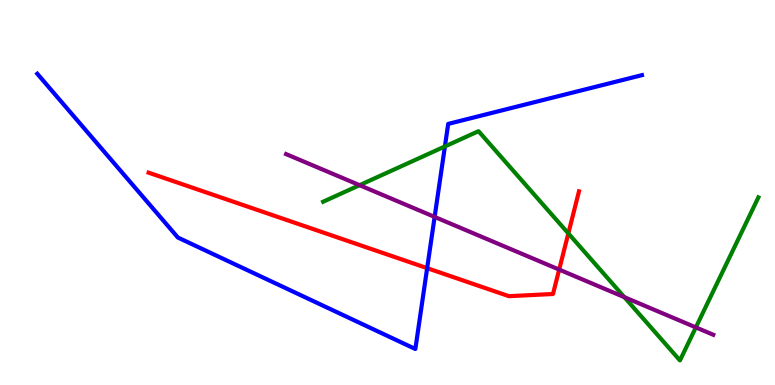[{'lines': ['blue', 'red'], 'intersections': [{'x': 5.51, 'y': 3.04}]}, {'lines': ['green', 'red'], 'intersections': [{'x': 7.33, 'y': 3.94}]}, {'lines': ['purple', 'red'], 'intersections': [{'x': 7.22, 'y': 3.0}]}, {'lines': ['blue', 'green'], 'intersections': [{'x': 5.74, 'y': 6.2}]}, {'lines': ['blue', 'purple'], 'intersections': [{'x': 5.61, 'y': 4.37}]}, {'lines': ['green', 'purple'], 'intersections': [{'x': 4.64, 'y': 5.19}, {'x': 8.06, 'y': 2.28}, {'x': 8.98, 'y': 1.5}]}]